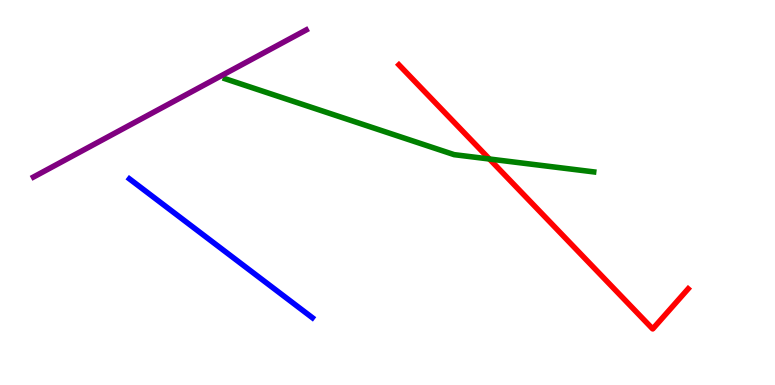[{'lines': ['blue', 'red'], 'intersections': []}, {'lines': ['green', 'red'], 'intersections': [{'x': 6.32, 'y': 5.87}]}, {'lines': ['purple', 'red'], 'intersections': []}, {'lines': ['blue', 'green'], 'intersections': []}, {'lines': ['blue', 'purple'], 'intersections': []}, {'lines': ['green', 'purple'], 'intersections': []}]